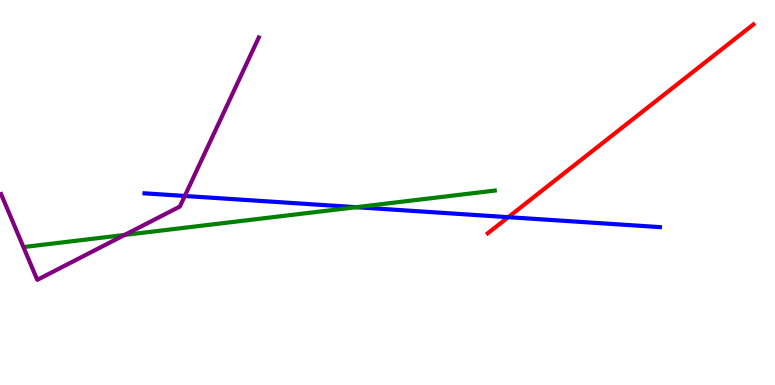[{'lines': ['blue', 'red'], 'intersections': [{'x': 6.56, 'y': 4.36}]}, {'lines': ['green', 'red'], 'intersections': []}, {'lines': ['purple', 'red'], 'intersections': []}, {'lines': ['blue', 'green'], 'intersections': [{'x': 4.6, 'y': 4.62}]}, {'lines': ['blue', 'purple'], 'intersections': [{'x': 2.38, 'y': 4.91}]}, {'lines': ['green', 'purple'], 'intersections': [{'x': 1.61, 'y': 3.9}]}]